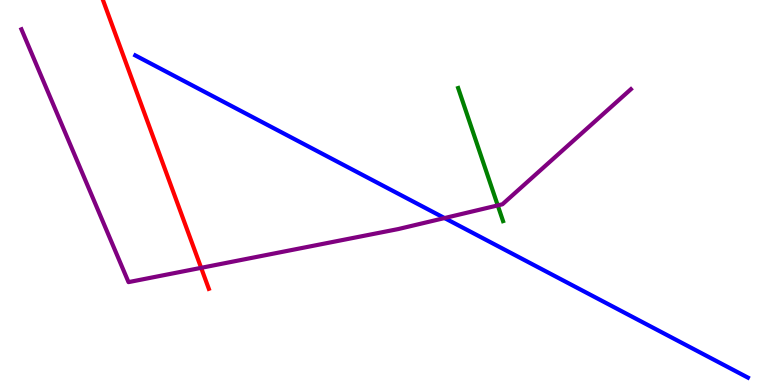[{'lines': ['blue', 'red'], 'intersections': []}, {'lines': ['green', 'red'], 'intersections': []}, {'lines': ['purple', 'red'], 'intersections': [{'x': 2.6, 'y': 3.04}]}, {'lines': ['blue', 'green'], 'intersections': []}, {'lines': ['blue', 'purple'], 'intersections': [{'x': 5.74, 'y': 4.34}]}, {'lines': ['green', 'purple'], 'intersections': [{'x': 6.42, 'y': 4.66}]}]